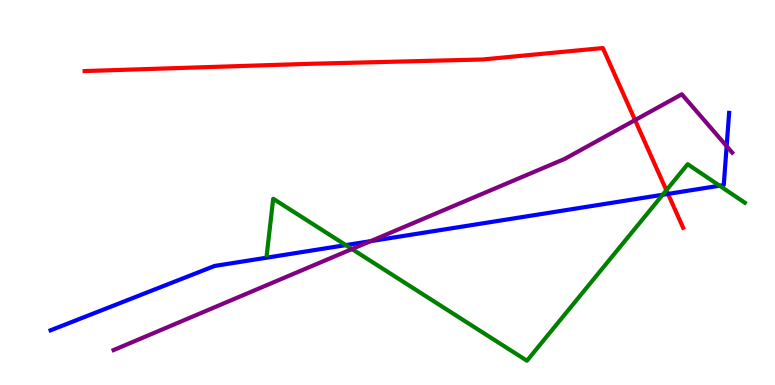[{'lines': ['blue', 'red'], 'intersections': [{'x': 8.62, 'y': 4.96}]}, {'lines': ['green', 'red'], 'intersections': [{'x': 8.6, 'y': 5.06}]}, {'lines': ['purple', 'red'], 'intersections': [{'x': 8.19, 'y': 6.88}]}, {'lines': ['blue', 'green'], 'intersections': [{'x': 4.46, 'y': 3.63}, {'x': 8.55, 'y': 4.94}, {'x': 9.28, 'y': 5.18}]}, {'lines': ['blue', 'purple'], 'intersections': [{'x': 4.78, 'y': 3.74}, {'x': 9.38, 'y': 6.2}]}, {'lines': ['green', 'purple'], 'intersections': [{'x': 4.54, 'y': 3.53}]}]